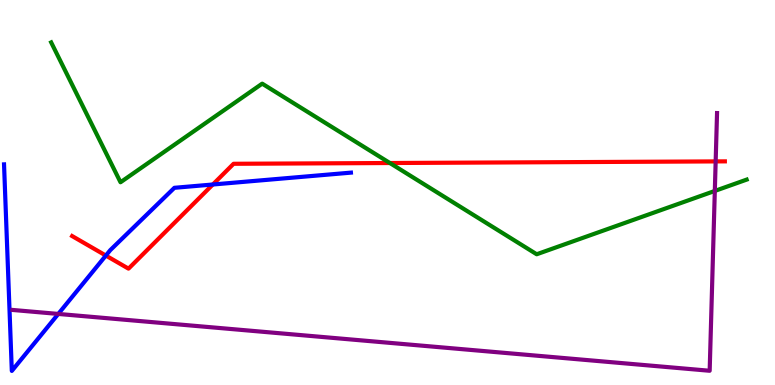[{'lines': ['blue', 'red'], 'intersections': [{'x': 1.37, 'y': 3.36}, {'x': 2.75, 'y': 5.21}]}, {'lines': ['green', 'red'], 'intersections': [{'x': 5.03, 'y': 5.77}]}, {'lines': ['purple', 'red'], 'intersections': [{'x': 9.23, 'y': 5.81}]}, {'lines': ['blue', 'green'], 'intersections': []}, {'lines': ['blue', 'purple'], 'intersections': [{'x': 0.752, 'y': 1.85}]}, {'lines': ['green', 'purple'], 'intersections': [{'x': 9.22, 'y': 5.04}]}]